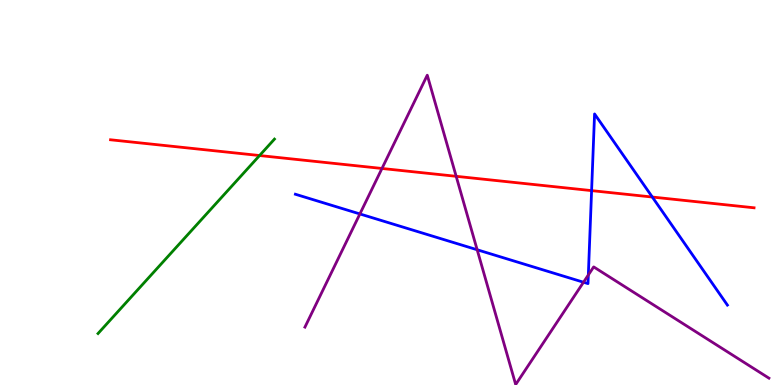[{'lines': ['blue', 'red'], 'intersections': [{'x': 7.63, 'y': 5.05}, {'x': 8.42, 'y': 4.88}]}, {'lines': ['green', 'red'], 'intersections': [{'x': 3.35, 'y': 5.96}]}, {'lines': ['purple', 'red'], 'intersections': [{'x': 4.93, 'y': 5.62}, {'x': 5.89, 'y': 5.42}]}, {'lines': ['blue', 'green'], 'intersections': []}, {'lines': ['blue', 'purple'], 'intersections': [{'x': 4.64, 'y': 4.44}, {'x': 6.16, 'y': 3.51}, {'x': 7.53, 'y': 2.67}, {'x': 7.59, 'y': 2.86}]}, {'lines': ['green', 'purple'], 'intersections': []}]